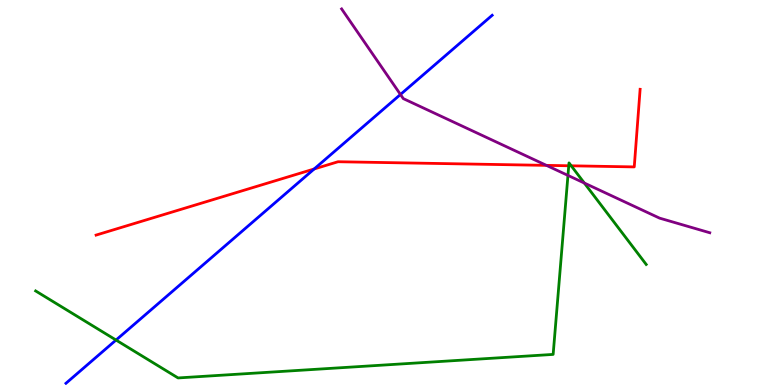[{'lines': ['blue', 'red'], 'intersections': [{'x': 4.05, 'y': 5.61}]}, {'lines': ['green', 'red'], 'intersections': [{'x': 7.34, 'y': 5.69}, {'x': 7.37, 'y': 5.69}]}, {'lines': ['purple', 'red'], 'intersections': [{'x': 7.05, 'y': 5.7}]}, {'lines': ['blue', 'green'], 'intersections': [{'x': 1.5, 'y': 1.17}]}, {'lines': ['blue', 'purple'], 'intersections': [{'x': 5.17, 'y': 7.55}]}, {'lines': ['green', 'purple'], 'intersections': [{'x': 7.33, 'y': 5.44}, {'x': 7.54, 'y': 5.25}]}]